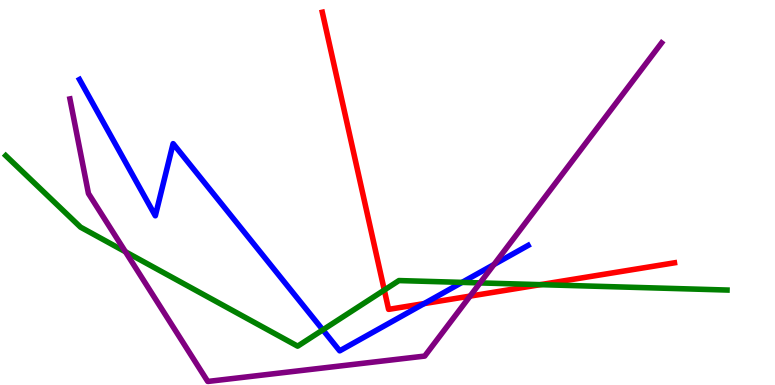[{'lines': ['blue', 'red'], 'intersections': [{'x': 5.47, 'y': 2.11}]}, {'lines': ['green', 'red'], 'intersections': [{'x': 4.96, 'y': 2.47}, {'x': 6.97, 'y': 2.61}]}, {'lines': ['purple', 'red'], 'intersections': [{'x': 6.07, 'y': 2.31}]}, {'lines': ['blue', 'green'], 'intersections': [{'x': 4.17, 'y': 1.43}, {'x': 5.96, 'y': 2.67}]}, {'lines': ['blue', 'purple'], 'intersections': [{'x': 6.37, 'y': 3.13}]}, {'lines': ['green', 'purple'], 'intersections': [{'x': 1.62, 'y': 3.46}, {'x': 6.19, 'y': 2.65}]}]